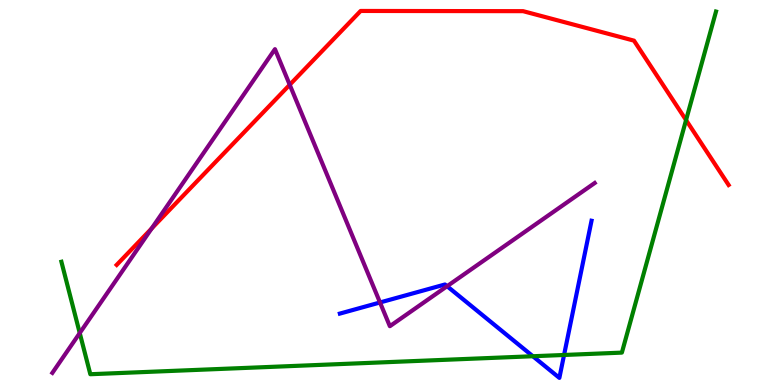[{'lines': ['blue', 'red'], 'intersections': []}, {'lines': ['green', 'red'], 'intersections': [{'x': 8.85, 'y': 6.88}]}, {'lines': ['purple', 'red'], 'intersections': [{'x': 1.96, 'y': 4.06}, {'x': 3.74, 'y': 7.8}]}, {'lines': ['blue', 'green'], 'intersections': [{'x': 6.88, 'y': 0.747}, {'x': 7.28, 'y': 0.78}]}, {'lines': ['blue', 'purple'], 'intersections': [{'x': 4.9, 'y': 2.14}, {'x': 5.77, 'y': 2.57}]}, {'lines': ['green', 'purple'], 'intersections': [{'x': 1.03, 'y': 1.35}]}]